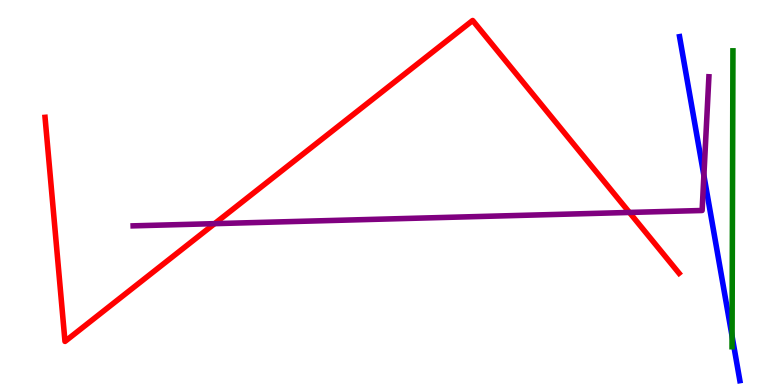[{'lines': ['blue', 'red'], 'intersections': []}, {'lines': ['green', 'red'], 'intersections': []}, {'lines': ['purple', 'red'], 'intersections': [{'x': 2.77, 'y': 4.19}, {'x': 8.12, 'y': 4.48}]}, {'lines': ['blue', 'green'], 'intersections': [{'x': 9.45, 'y': 1.27}]}, {'lines': ['blue', 'purple'], 'intersections': [{'x': 9.08, 'y': 5.44}]}, {'lines': ['green', 'purple'], 'intersections': []}]